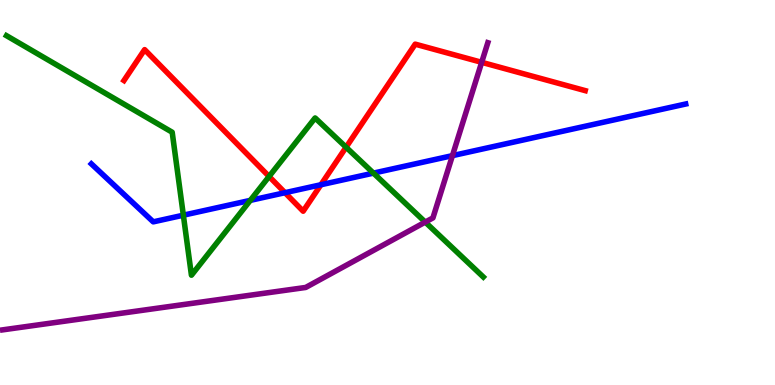[{'lines': ['blue', 'red'], 'intersections': [{'x': 3.68, 'y': 4.99}, {'x': 4.14, 'y': 5.2}]}, {'lines': ['green', 'red'], 'intersections': [{'x': 3.47, 'y': 5.42}, {'x': 4.47, 'y': 6.18}]}, {'lines': ['purple', 'red'], 'intersections': [{'x': 6.22, 'y': 8.38}]}, {'lines': ['blue', 'green'], 'intersections': [{'x': 2.37, 'y': 4.41}, {'x': 3.23, 'y': 4.8}, {'x': 4.82, 'y': 5.5}]}, {'lines': ['blue', 'purple'], 'intersections': [{'x': 5.84, 'y': 5.96}]}, {'lines': ['green', 'purple'], 'intersections': [{'x': 5.49, 'y': 4.23}]}]